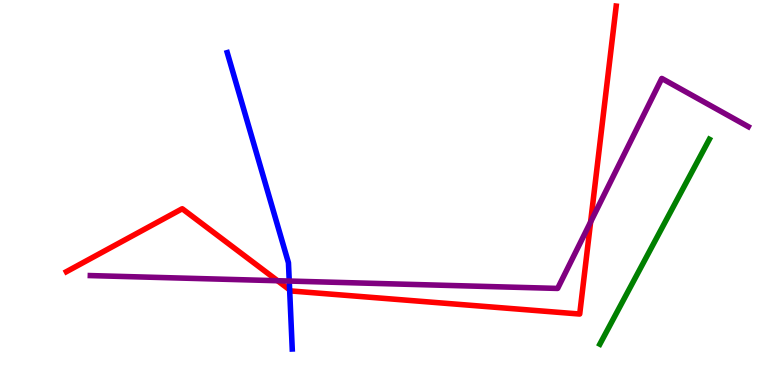[{'lines': ['blue', 'red'], 'intersections': [{'x': 3.74, 'y': 2.47}]}, {'lines': ['green', 'red'], 'intersections': []}, {'lines': ['purple', 'red'], 'intersections': [{'x': 3.58, 'y': 2.71}, {'x': 7.62, 'y': 4.24}]}, {'lines': ['blue', 'green'], 'intersections': []}, {'lines': ['blue', 'purple'], 'intersections': [{'x': 3.73, 'y': 2.7}]}, {'lines': ['green', 'purple'], 'intersections': []}]